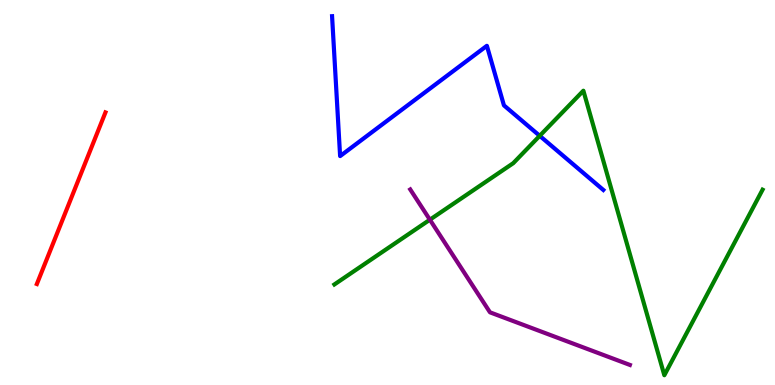[{'lines': ['blue', 'red'], 'intersections': []}, {'lines': ['green', 'red'], 'intersections': []}, {'lines': ['purple', 'red'], 'intersections': []}, {'lines': ['blue', 'green'], 'intersections': [{'x': 6.96, 'y': 6.47}]}, {'lines': ['blue', 'purple'], 'intersections': []}, {'lines': ['green', 'purple'], 'intersections': [{'x': 5.55, 'y': 4.29}]}]